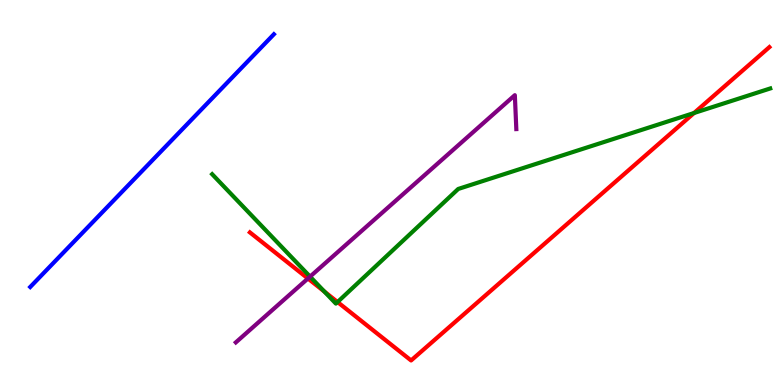[{'lines': ['blue', 'red'], 'intersections': []}, {'lines': ['green', 'red'], 'intersections': [{'x': 4.19, 'y': 2.43}, {'x': 4.36, 'y': 2.15}, {'x': 8.96, 'y': 7.06}]}, {'lines': ['purple', 'red'], 'intersections': [{'x': 3.97, 'y': 2.77}]}, {'lines': ['blue', 'green'], 'intersections': []}, {'lines': ['blue', 'purple'], 'intersections': []}, {'lines': ['green', 'purple'], 'intersections': [{'x': 4.0, 'y': 2.82}]}]